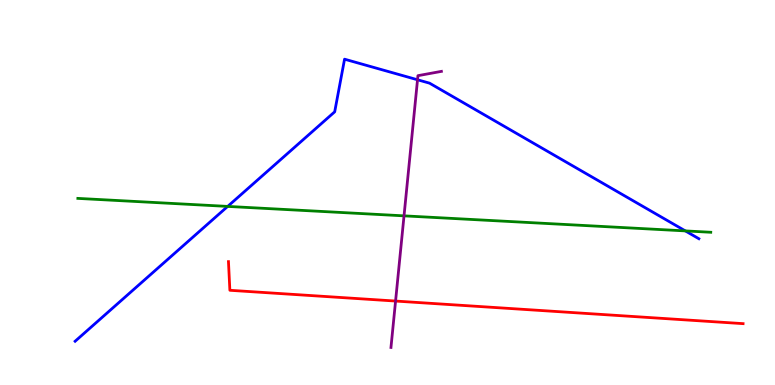[{'lines': ['blue', 'red'], 'intersections': []}, {'lines': ['green', 'red'], 'intersections': []}, {'lines': ['purple', 'red'], 'intersections': [{'x': 5.1, 'y': 2.18}]}, {'lines': ['blue', 'green'], 'intersections': [{'x': 2.94, 'y': 4.64}, {'x': 8.84, 'y': 4.0}]}, {'lines': ['blue', 'purple'], 'intersections': [{'x': 5.39, 'y': 7.93}]}, {'lines': ['green', 'purple'], 'intersections': [{'x': 5.21, 'y': 4.39}]}]